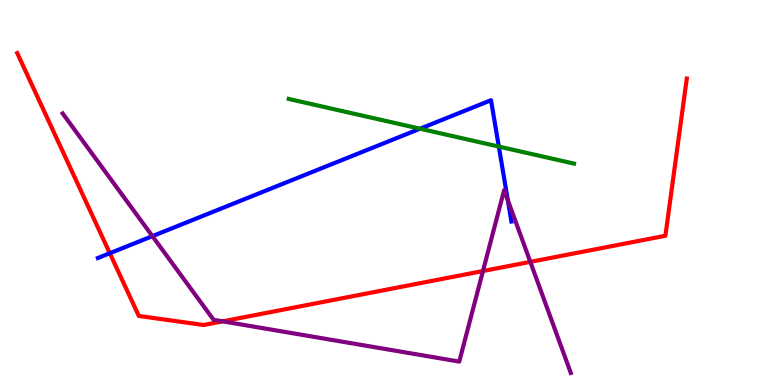[{'lines': ['blue', 'red'], 'intersections': [{'x': 1.42, 'y': 3.42}]}, {'lines': ['green', 'red'], 'intersections': []}, {'lines': ['purple', 'red'], 'intersections': [{'x': 2.87, 'y': 1.65}, {'x': 6.23, 'y': 2.96}, {'x': 6.84, 'y': 3.2}]}, {'lines': ['blue', 'green'], 'intersections': [{'x': 5.42, 'y': 6.66}, {'x': 6.44, 'y': 6.19}]}, {'lines': ['blue', 'purple'], 'intersections': [{'x': 1.97, 'y': 3.87}, {'x': 6.55, 'y': 4.8}]}, {'lines': ['green', 'purple'], 'intersections': []}]